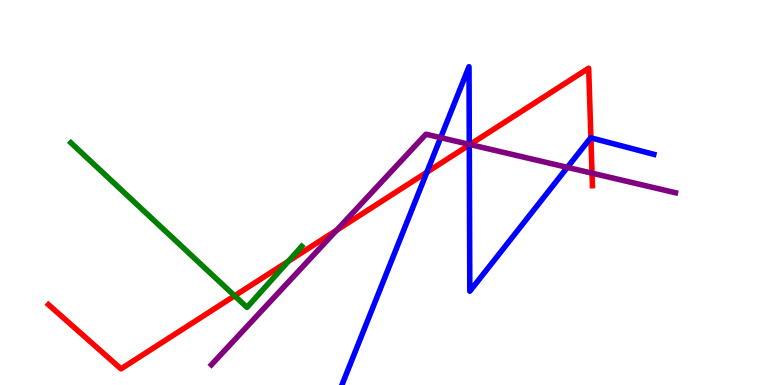[{'lines': ['blue', 'red'], 'intersections': [{'x': 5.51, 'y': 5.53}, {'x': 6.06, 'y': 6.23}, {'x': 7.62, 'y': 6.42}]}, {'lines': ['green', 'red'], 'intersections': [{'x': 3.03, 'y': 2.32}, {'x': 3.72, 'y': 3.21}]}, {'lines': ['purple', 'red'], 'intersections': [{'x': 4.34, 'y': 4.02}, {'x': 6.06, 'y': 6.25}, {'x': 7.64, 'y': 5.5}]}, {'lines': ['blue', 'green'], 'intersections': []}, {'lines': ['blue', 'purple'], 'intersections': [{'x': 5.69, 'y': 6.42}, {'x': 6.06, 'y': 6.25}, {'x': 7.32, 'y': 5.65}]}, {'lines': ['green', 'purple'], 'intersections': []}]